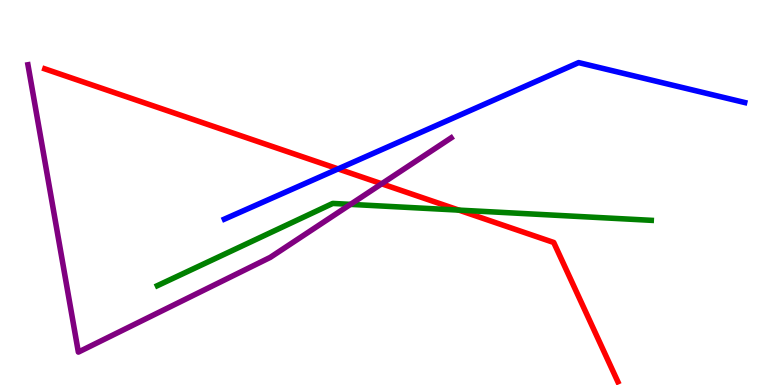[{'lines': ['blue', 'red'], 'intersections': [{'x': 4.36, 'y': 5.61}]}, {'lines': ['green', 'red'], 'intersections': [{'x': 5.92, 'y': 4.54}]}, {'lines': ['purple', 'red'], 'intersections': [{'x': 4.92, 'y': 5.23}]}, {'lines': ['blue', 'green'], 'intersections': []}, {'lines': ['blue', 'purple'], 'intersections': []}, {'lines': ['green', 'purple'], 'intersections': [{'x': 4.52, 'y': 4.69}]}]